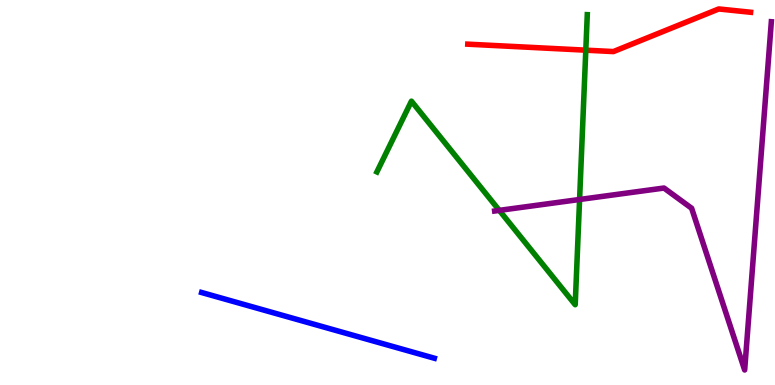[{'lines': ['blue', 'red'], 'intersections': []}, {'lines': ['green', 'red'], 'intersections': [{'x': 7.56, 'y': 8.7}]}, {'lines': ['purple', 'red'], 'intersections': []}, {'lines': ['blue', 'green'], 'intersections': []}, {'lines': ['blue', 'purple'], 'intersections': []}, {'lines': ['green', 'purple'], 'intersections': [{'x': 6.44, 'y': 4.54}, {'x': 7.48, 'y': 4.82}]}]